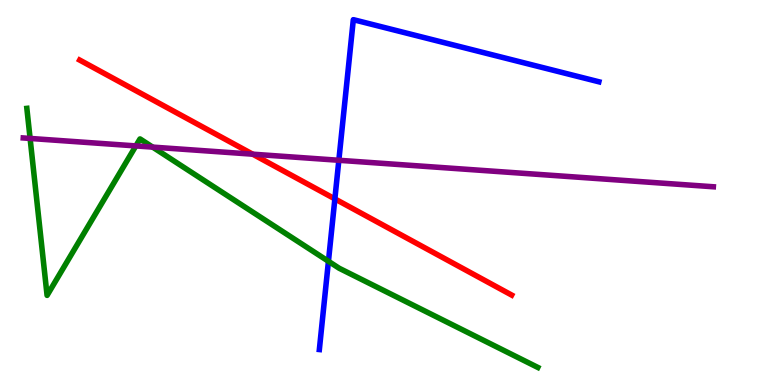[{'lines': ['blue', 'red'], 'intersections': [{'x': 4.32, 'y': 4.83}]}, {'lines': ['green', 'red'], 'intersections': []}, {'lines': ['purple', 'red'], 'intersections': [{'x': 3.26, 'y': 6.0}]}, {'lines': ['blue', 'green'], 'intersections': [{'x': 4.24, 'y': 3.21}]}, {'lines': ['blue', 'purple'], 'intersections': [{'x': 4.37, 'y': 5.84}]}, {'lines': ['green', 'purple'], 'intersections': [{'x': 0.388, 'y': 6.4}, {'x': 1.75, 'y': 6.21}, {'x': 1.97, 'y': 6.18}]}]